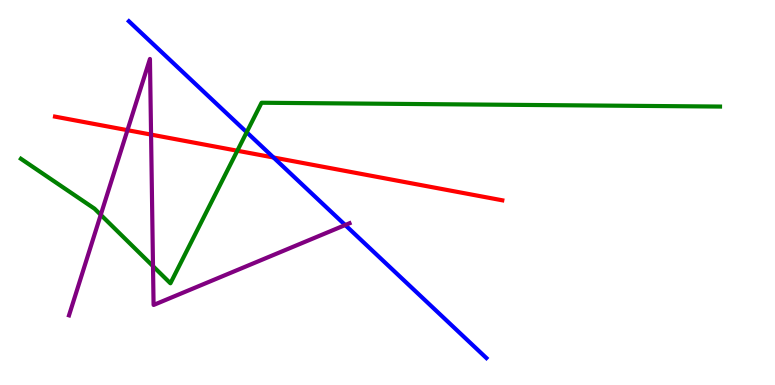[{'lines': ['blue', 'red'], 'intersections': [{'x': 3.53, 'y': 5.91}]}, {'lines': ['green', 'red'], 'intersections': [{'x': 3.06, 'y': 6.08}]}, {'lines': ['purple', 'red'], 'intersections': [{'x': 1.64, 'y': 6.62}, {'x': 1.95, 'y': 6.5}]}, {'lines': ['blue', 'green'], 'intersections': [{'x': 3.18, 'y': 6.57}]}, {'lines': ['blue', 'purple'], 'intersections': [{'x': 4.45, 'y': 4.15}]}, {'lines': ['green', 'purple'], 'intersections': [{'x': 1.3, 'y': 4.42}, {'x': 1.97, 'y': 3.09}]}]